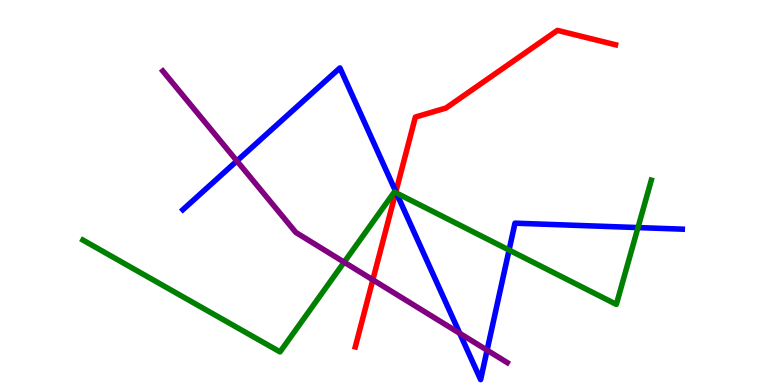[{'lines': ['blue', 'red'], 'intersections': [{'x': 5.11, 'y': 5.02}]}, {'lines': ['green', 'red'], 'intersections': [{'x': 5.11, 'y': 5.0}]}, {'lines': ['purple', 'red'], 'intersections': [{'x': 4.81, 'y': 2.73}]}, {'lines': ['blue', 'green'], 'intersections': [{'x': 5.11, 'y': 4.99}, {'x': 6.57, 'y': 3.5}, {'x': 8.23, 'y': 4.09}]}, {'lines': ['blue', 'purple'], 'intersections': [{'x': 3.06, 'y': 5.82}, {'x': 5.93, 'y': 1.34}, {'x': 6.29, 'y': 0.904}]}, {'lines': ['green', 'purple'], 'intersections': [{'x': 4.44, 'y': 3.19}]}]